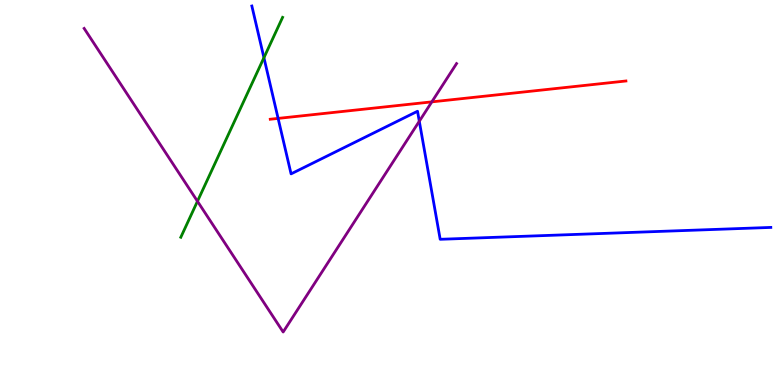[{'lines': ['blue', 'red'], 'intersections': [{'x': 3.59, 'y': 6.92}]}, {'lines': ['green', 'red'], 'intersections': []}, {'lines': ['purple', 'red'], 'intersections': [{'x': 5.57, 'y': 7.35}]}, {'lines': ['blue', 'green'], 'intersections': [{'x': 3.41, 'y': 8.5}]}, {'lines': ['blue', 'purple'], 'intersections': [{'x': 5.41, 'y': 6.85}]}, {'lines': ['green', 'purple'], 'intersections': [{'x': 2.55, 'y': 4.77}]}]